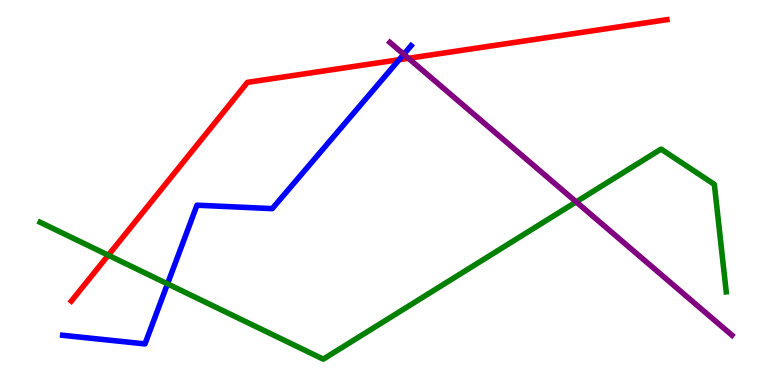[{'lines': ['blue', 'red'], 'intersections': [{'x': 5.15, 'y': 8.45}]}, {'lines': ['green', 'red'], 'intersections': [{'x': 1.4, 'y': 3.37}]}, {'lines': ['purple', 'red'], 'intersections': [{'x': 5.27, 'y': 8.49}]}, {'lines': ['blue', 'green'], 'intersections': [{'x': 2.16, 'y': 2.63}]}, {'lines': ['blue', 'purple'], 'intersections': [{'x': 5.21, 'y': 8.59}]}, {'lines': ['green', 'purple'], 'intersections': [{'x': 7.43, 'y': 4.76}]}]